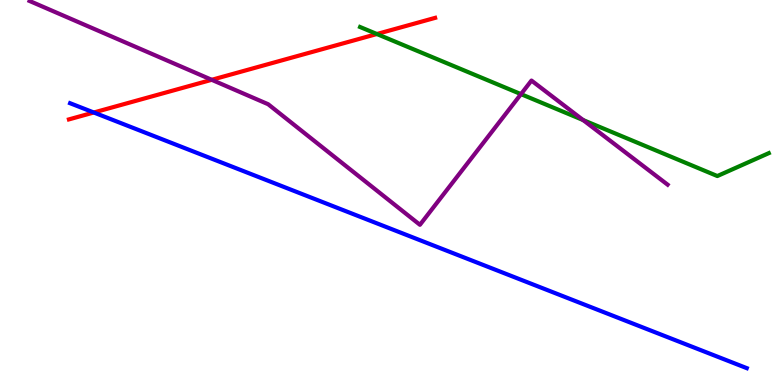[{'lines': ['blue', 'red'], 'intersections': [{'x': 1.21, 'y': 7.08}]}, {'lines': ['green', 'red'], 'intersections': [{'x': 4.86, 'y': 9.12}]}, {'lines': ['purple', 'red'], 'intersections': [{'x': 2.73, 'y': 7.93}]}, {'lines': ['blue', 'green'], 'intersections': []}, {'lines': ['blue', 'purple'], 'intersections': []}, {'lines': ['green', 'purple'], 'intersections': [{'x': 6.72, 'y': 7.56}, {'x': 7.52, 'y': 6.88}]}]